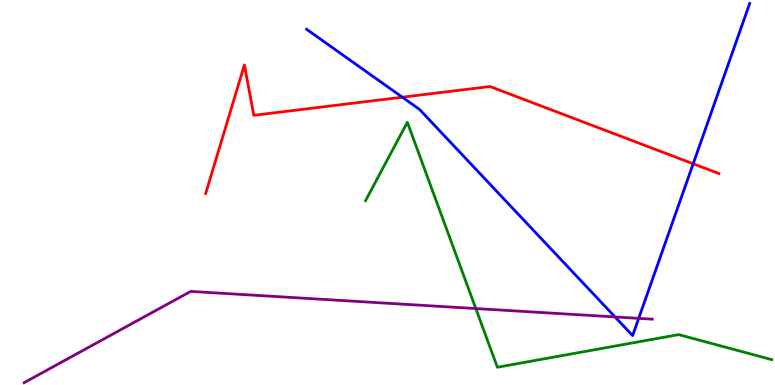[{'lines': ['blue', 'red'], 'intersections': [{'x': 5.19, 'y': 7.48}, {'x': 8.94, 'y': 5.75}]}, {'lines': ['green', 'red'], 'intersections': []}, {'lines': ['purple', 'red'], 'intersections': []}, {'lines': ['blue', 'green'], 'intersections': []}, {'lines': ['blue', 'purple'], 'intersections': [{'x': 7.94, 'y': 1.77}, {'x': 8.24, 'y': 1.73}]}, {'lines': ['green', 'purple'], 'intersections': [{'x': 6.14, 'y': 1.99}]}]